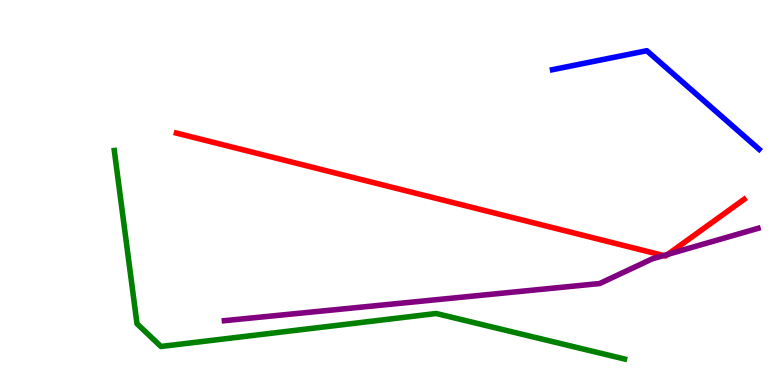[{'lines': ['blue', 'red'], 'intersections': []}, {'lines': ['green', 'red'], 'intersections': []}, {'lines': ['purple', 'red'], 'intersections': [{'x': 8.56, 'y': 3.36}, {'x': 8.62, 'y': 3.39}]}, {'lines': ['blue', 'green'], 'intersections': []}, {'lines': ['blue', 'purple'], 'intersections': []}, {'lines': ['green', 'purple'], 'intersections': []}]